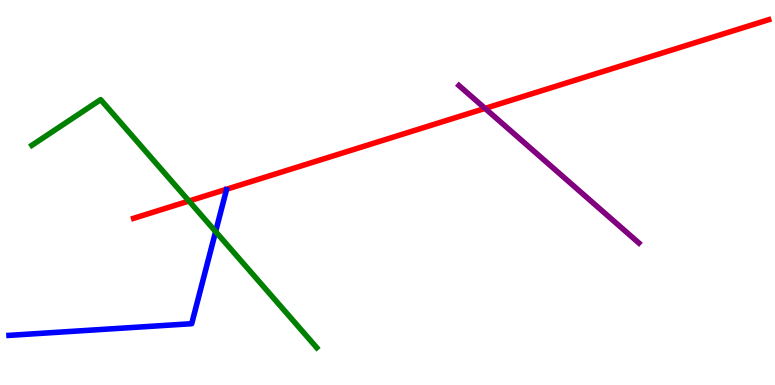[{'lines': ['blue', 'red'], 'intersections': []}, {'lines': ['green', 'red'], 'intersections': [{'x': 2.44, 'y': 4.78}]}, {'lines': ['purple', 'red'], 'intersections': [{'x': 6.26, 'y': 7.18}]}, {'lines': ['blue', 'green'], 'intersections': [{'x': 2.78, 'y': 3.98}]}, {'lines': ['blue', 'purple'], 'intersections': []}, {'lines': ['green', 'purple'], 'intersections': []}]